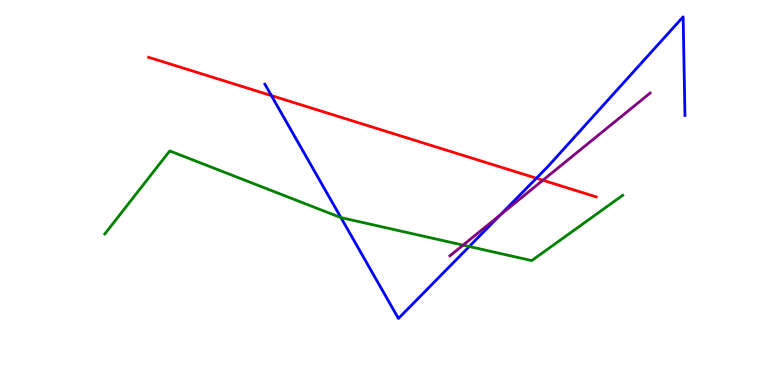[{'lines': ['blue', 'red'], 'intersections': [{'x': 3.5, 'y': 7.52}, {'x': 6.92, 'y': 5.37}]}, {'lines': ['green', 'red'], 'intersections': []}, {'lines': ['purple', 'red'], 'intersections': [{'x': 7.01, 'y': 5.32}]}, {'lines': ['blue', 'green'], 'intersections': [{'x': 4.4, 'y': 4.35}, {'x': 6.05, 'y': 3.6}]}, {'lines': ['blue', 'purple'], 'intersections': [{'x': 6.46, 'y': 4.42}]}, {'lines': ['green', 'purple'], 'intersections': [{'x': 5.98, 'y': 3.63}]}]